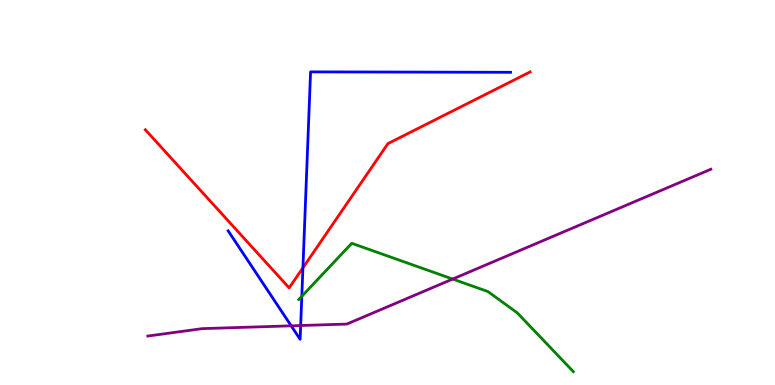[{'lines': ['blue', 'red'], 'intersections': [{'x': 3.91, 'y': 3.04}]}, {'lines': ['green', 'red'], 'intersections': []}, {'lines': ['purple', 'red'], 'intersections': []}, {'lines': ['blue', 'green'], 'intersections': [{'x': 3.89, 'y': 2.3}]}, {'lines': ['blue', 'purple'], 'intersections': [{'x': 3.76, 'y': 1.54}, {'x': 3.88, 'y': 1.54}]}, {'lines': ['green', 'purple'], 'intersections': [{'x': 5.84, 'y': 2.75}]}]